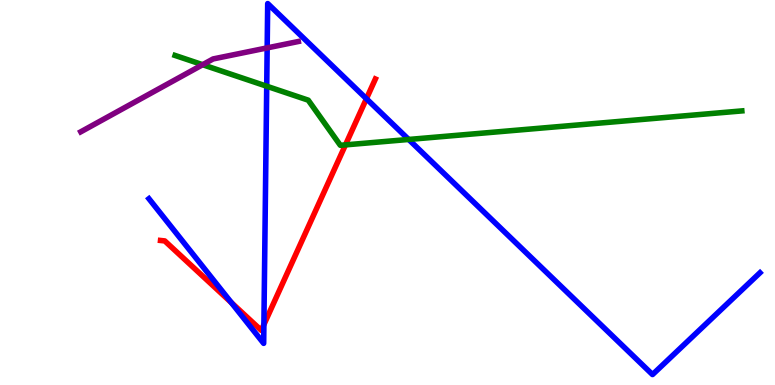[{'lines': ['blue', 'red'], 'intersections': [{'x': 2.99, 'y': 2.14}, {'x': 3.41, 'y': 1.57}, {'x': 4.73, 'y': 7.44}]}, {'lines': ['green', 'red'], 'intersections': [{'x': 4.46, 'y': 6.24}]}, {'lines': ['purple', 'red'], 'intersections': []}, {'lines': ['blue', 'green'], 'intersections': [{'x': 3.44, 'y': 7.76}, {'x': 5.27, 'y': 6.38}]}, {'lines': ['blue', 'purple'], 'intersections': [{'x': 3.45, 'y': 8.76}]}, {'lines': ['green', 'purple'], 'intersections': [{'x': 2.61, 'y': 8.32}]}]